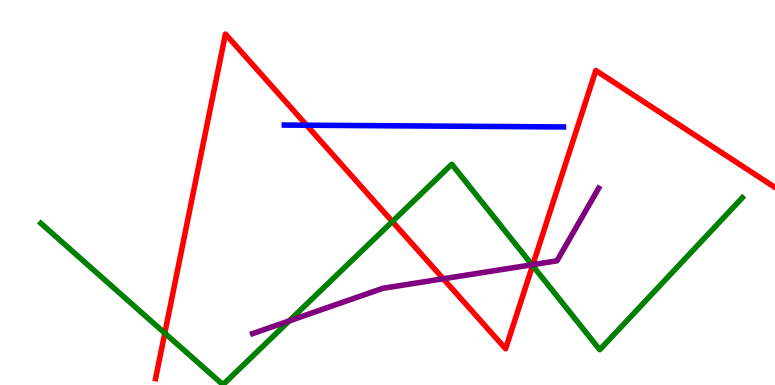[{'lines': ['blue', 'red'], 'intersections': [{'x': 3.96, 'y': 6.75}]}, {'lines': ['green', 'red'], 'intersections': [{'x': 2.13, 'y': 1.35}, {'x': 5.06, 'y': 4.25}, {'x': 6.87, 'y': 3.1}]}, {'lines': ['purple', 'red'], 'intersections': [{'x': 5.72, 'y': 2.76}, {'x': 6.88, 'y': 3.13}]}, {'lines': ['blue', 'green'], 'intersections': []}, {'lines': ['blue', 'purple'], 'intersections': []}, {'lines': ['green', 'purple'], 'intersections': [{'x': 3.73, 'y': 1.67}, {'x': 6.86, 'y': 3.12}]}]